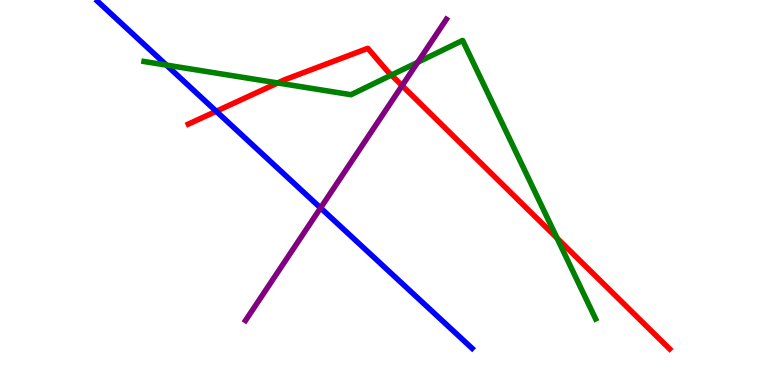[{'lines': ['blue', 'red'], 'intersections': [{'x': 2.79, 'y': 7.11}]}, {'lines': ['green', 'red'], 'intersections': [{'x': 3.58, 'y': 7.85}, {'x': 5.05, 'y': 8.05}, {'x': 7.19, 'y': 3.82}]}, {'lines': ['purple', 'red'], 'intersections': [{'x': 5.19, 'y': 7.78}]}, {'lines': ['blue', 'green'], 'intersections': [{'x': 2.15, 'y': 8.31}]}, {'lines': ['blue', 'purple'], 'intersections': [{'x': 4.14, 'y': 4.6}]}, {'lines': ['green', 'purple'], 'intersections': [{'x': 5.39, 'y': 8.38}]}]